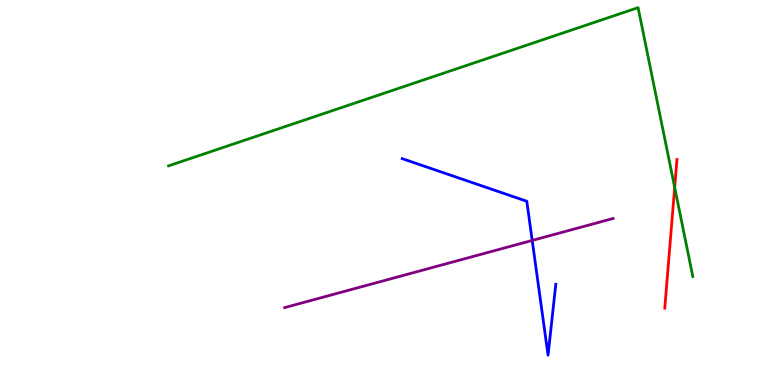[{'lines': ['blue', 'red'], 'intersections': []}, {'lines': ['green', 'red'], 'intersections': [{'x': 8.71, 'y': 5.13}]}, {'lines': ['purple', 'red'], 'intersections': []}, {'lines': ['blue', 'green'], 'intersections': []}, {'lines': ['blue', 'purple'], 'intersections': [{'x': 6.87, 'y': 3.76}]}, {'lines': ['green', 'purple'], 'intersections': []}]